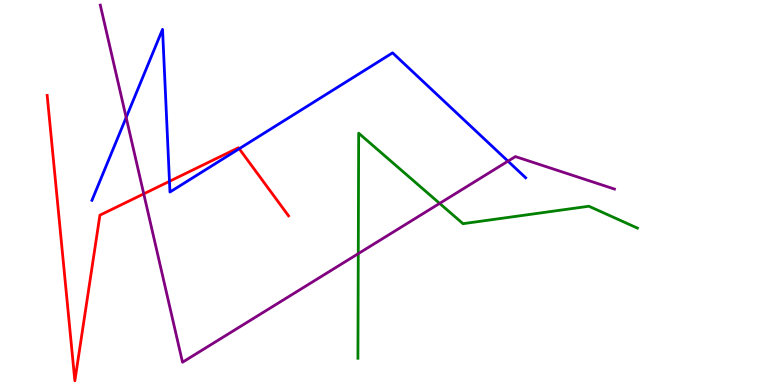[{'lines': ['blue', 'red'], 'intersections': [{'x': 2.19, 'y': 5.29}, {'x': 3.09, 'y': 6.14}]}, {'lines': ['green', 'red'], 'intersections': []}, {'lines': ['purple', 'red'], 'intersections': [{'x': 1.85, 'y': 4.97}]}, {'lines': ['blue', 'green'], 'intersections': []}, {'lines': ['blue', 'purple'], 'intersections': [{'x': 1.63, 'y': 6.95}, {'x': 6.55, 'y': 5.81}]}, {'lines': ['green', 'purple'], 'intersections': [{'x': 4.62, 'y': 3.41}, {'x': 5.67, 'y': 4.72}]}]